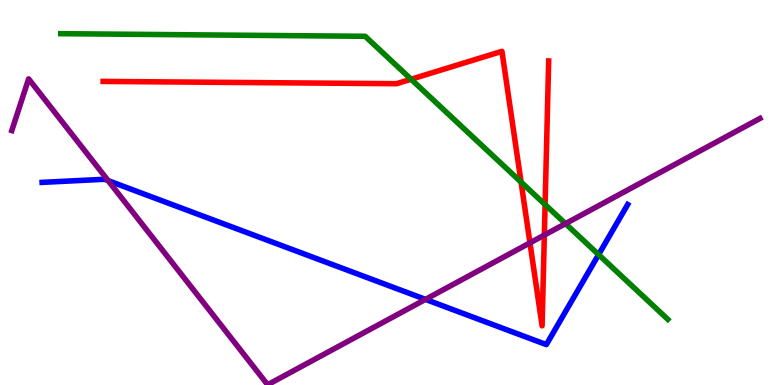[{'lines': ['blue', 'red'], 'intersections': []}, {'lines': ['green', 'red'], 'intersections': [{'x': 5.3, 'y': 7.94}, {'x': 6.72, 'y': 5.27}, {'x': 7.03, 'y': 4.69}]}, {'lines': ['purple', 'red'], 'intersections': [{'x': 6.84, 'y': 3.69}, {'x': 7.02, 'y': 3.89}]}, {'lines': ['blue', 'green'], 'intersections': [{'x': 7.72, 'y': 3.39}]}, {'lines': ['blue', 'purple'], 'intersections': [{'x': 1.4, 'y': 5.31}, {'x': 5.49, 'y': 2.22}]}, {'lines': ['green', 'purple'], 'intersections': [{'x': 7.3, 'y': 4.19}]}]